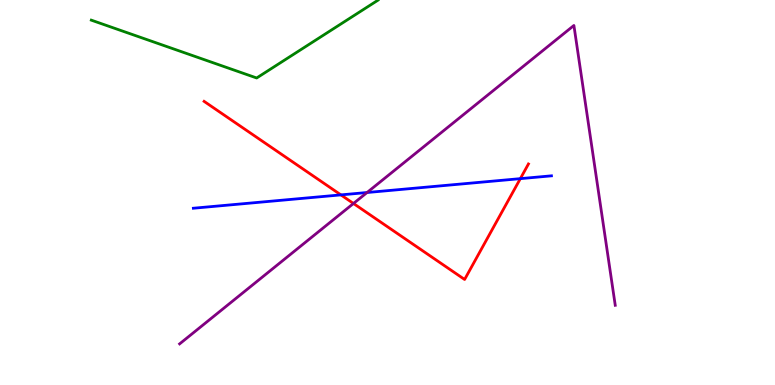[{'lines': ['blue', 'red'], 'intersections': [{'x': 4.4, 'y': 4.94}, {'x': 6.71, 'y': 5.36}]}, {'lines': ['green', 'red'], 'intersections': []}, {'lines': ['purple', 'red'], 'intersections': [{'x': 4.56, 'y': 4.71}]}, {'lines': ['blue', 'green'], 'intersections': []}, {'lines': ['blue', 'purple'], 'intersections': [{'x': 4.74, 'y': 5.0}]}, {'lines': ['green', 'purple'], 'intersections': []}]